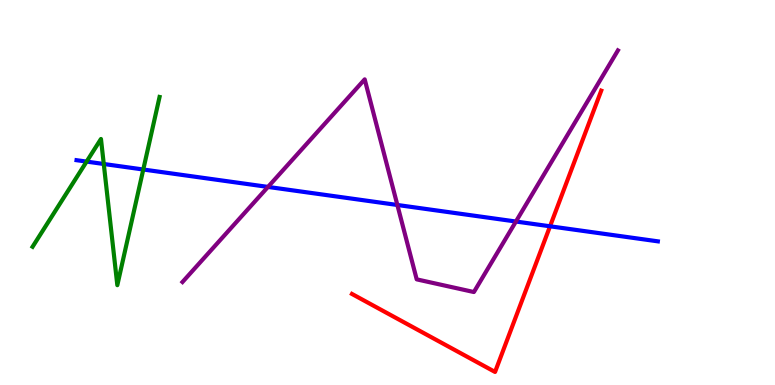[{'lines': ['blue', 'red'], 'intersections': [{'x': 7.1, 'y': 4.12}]}, {'lines': ['green', 'red'], 'intersections': []}, {'lines': ['purple', 'red'], 'intersections': []}, {'lines': ['blue', 'green'], 'intersections': [{'x': 1.12, 'y': 5.8}, {'x': 1.34, 'y': 5.74}, {'x': 1.85, 'y': 5.6}]}, {'lines': ['blue', 'purple'], 'intersections': [{'x': 3.46, 'y': 5.15}, {'x': 5.13, 'y': 4.68}, {'x': 6.66, 'y': 4.25}]}, {'lines': ['green', 'purple'], 'intersections': []}]